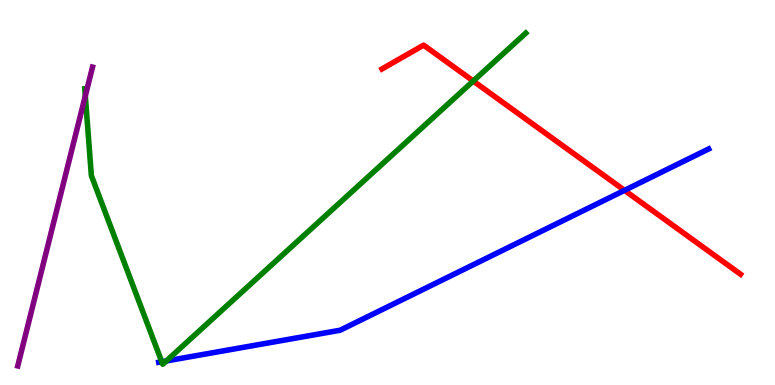[{'lines': ['blue', 'red'], 'intersections': [{'x': 8.06, 'y': 5.06}]}, {'lines': ['green', 'red'], 'intersections': [{'x': 6.11, 'y': 7.9}]}, {'lines': ['purple', 'red'], 'intersections': []}, {'lines': ['blue', 'green'], 'intersections': [{'x': 2.09, 'y': 0.604}, {'x': 2.15, 'y': 0.625}]}, {'lines': ['blue', 'purple'], 'intersections': []}, {'lines': ['green', 'purple'], 'intersections': [{'x': 1.1, 'y': 7.51}]}]